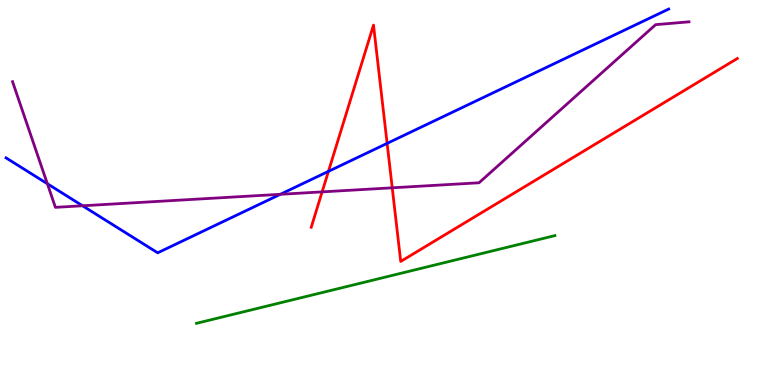[{'lines': ['blue', 'red'], 'intersections': [{'x': 4.24, 'y': 5.55}, {'x': 5.0, 'y': 6.28}]}, {'lines': ['green', 'red'], 'intersections': []}, {'lines': ['purple', 'red'], 'intersections': [{'x': 4.16, 'y': 5.02}, {'x': 5.06, 'y': 5.12}]}, {'lines': ['blue', 'green'], 'intersections': []}, {'lines': ['blue', 'purple'], 'intersections': [{'x': 0.611, 'y': 5.23}, {'x': 1.07, 'y': 4.66}, {'x': 3.62, 'y': 4.95}]}, {'lines': ['green', 'purple'], 'intersections': []}]